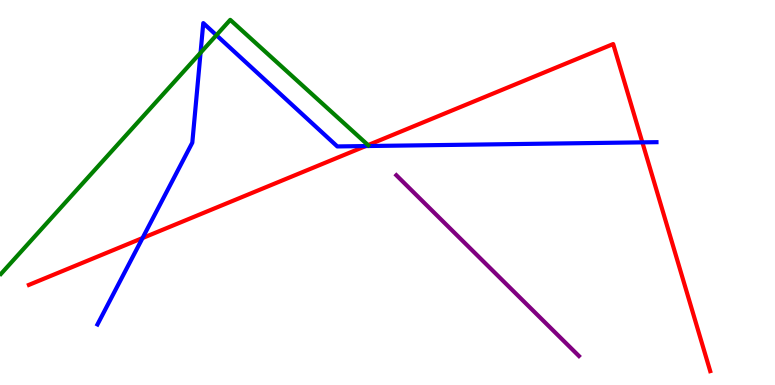[{'lines': ['blue', 'red'], 'intersections': [{'x': 1.84, 'y': 3.82}, {'x': 4.72, 'y': 6.21}, {'x': 8.29, 'y': 6.3}]}, {'lines': ['green', 'red'], 'intersections': [{'x': 4.75, 'y': 6.23}]}, {'lines': ['purple', 'red'], 'intersections': []}, {'lines': ['blue', 'green'], 'intersections': [{'x': 2.59, 'y': 8.63}, {'x': 2.79, 'y': 9.09}]}, {'lines': ['blue', 'purple'], 'intersections': []}, {'lines': ['green', 'purple'], 'intersections': []}]